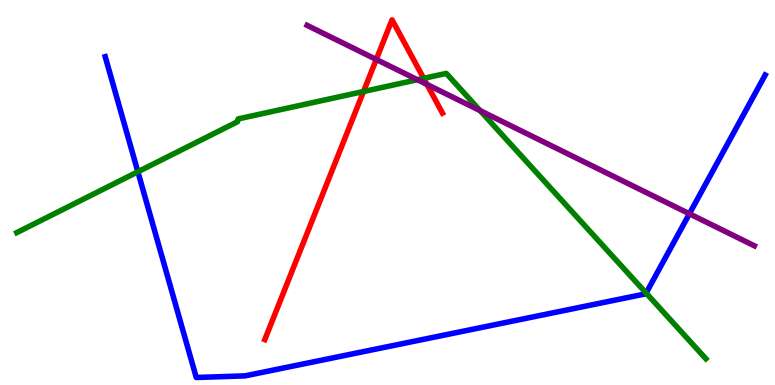[{'lines': ['blue', 'red'], 'intersections': []}, {'lines': ['green', 'red'], 'intersections': [{'x': 4.69, 'y': 7.62}, {'x': 5.47, 'y': 7.97}]}, {'lines': ['purple', 'red'], 'intersections': [{'x': 4.86, 'y': 8.46}, {'x': 5.51, 'y': 7.81}]}, {'lines': ['blue', 'green'], 'intersections': [{'x': 1.78, 'y': 5.54}, {'x': 8.34, 'y': 2.39}]}, {'lines': ['blue', 'purple'], 'intersections': [{'x': 8.9, 'y': 4.45}]}, {'lines': ['green', 'purple'], 'intersections': [{'x': 5.39, 'y': 7.93}, {'x': 6.2, 'y': 7.13}]}]